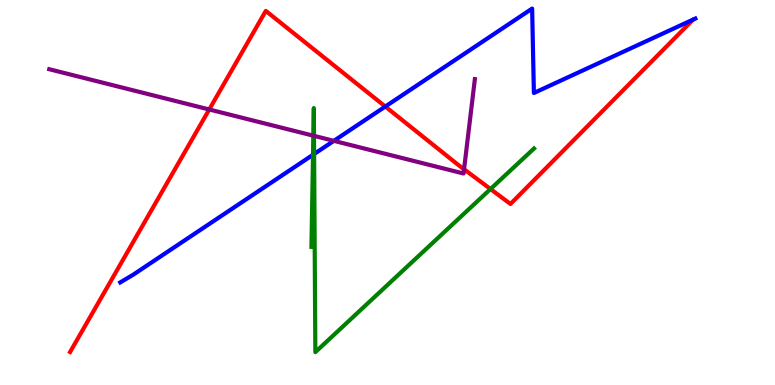[{'lines': ['blue', 'red'], 'intersections': [{'x': 4.97, 'y': 7.23}]}, {'lines': ['green', 'red'], 'intersections': [{'x': 6.33, 'y': 5.09}]}, {'lines': ['purple', 'red'], 'intersections': [{'x': 2.7, 'y': 7.16}, {'x': 5.99, 'y': 5.6}]}, {'lines': ['blue', 'green'], 'intersections': [{'x': 4.04, 'y': 5.98}, {'x': 4.05, 'y': 6.0}]}, {'lines': ['blue', 'purple'], 'intersections': [{'x': 4.31, 'y': 6.34}]}, {'lines': ['green', 'purple'], 'intersections': [{'x': 4.04, 'y': 6.48}, {'x': 4.05, 'y': 6.47}]}]